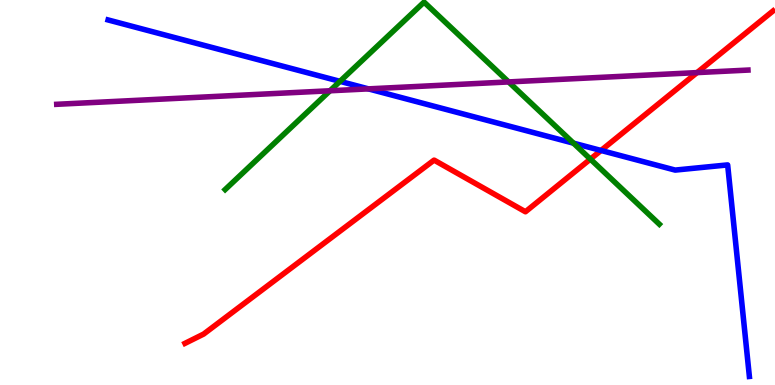[{'lines': ['blue', 'red'], 'intersections': [{'x': 7.76, 'y': 6.09}]}, {'lines': ['green', 'red'], 'intersections': [{'x': 7.62, 'y': 5.87}]}, {'lines': ['purple', 'red'], 'intersections': [{'x': 8.99, 'y': 8.11}]}, {'lines': ['blue', 'green'], 'intersections': [{'x': 4.39, 'y': 7.89}, {'x': 7.4, 'y': 6.28}]}, {'lines': ['blue', 'purple'], 'intersections': [{'x': 4.75, 'y': 7.69}]}, {'lines': ['green', 'purple'], 'intersections': [{'x': 4.26, 'y': 7.64}, {'x': 6.56, 'y': 7.87}]}]